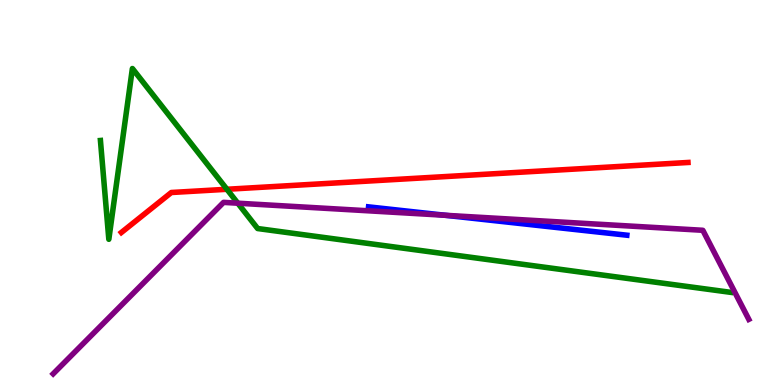[{'lines': ['blue', 'red'], 'intersections': []}, {'lines': ['green', 'red'], 'intersections': [{'x': 2.93, 'y': 5.08}]}, {'lines': ['purple', 'red'], 'intersections': []}, {'lines': ['blue', 'green'], 'intersections': []}, {'lines': ['blue', 'purple'], 'intersections': [{'x': 5.75, 'y': 4.41}]}, {'lines': ['green', 'purple'], 'intersections': [{'x': 3.07, 'y': 4.72}]}]